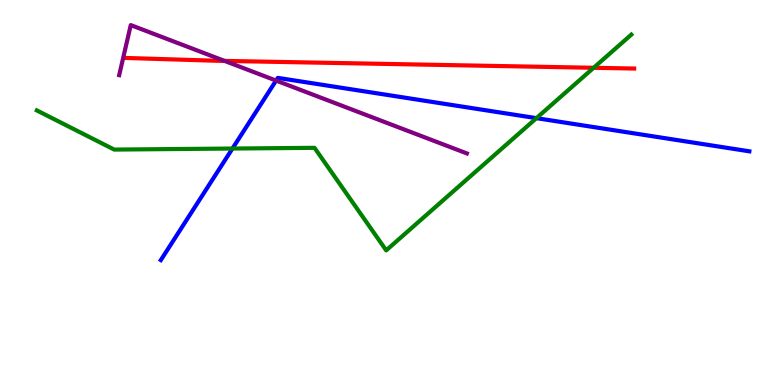[{'lines': ['blue', 'red'], 'intersections': []}, {'lines': ['green', 'red'], 'intersections': [{'x': 7.66, 'y': 8.24}]}, {'lines': ['purple', 'red'], 'intersections': [{'x': 2.9, 'y': 8.42}]}, {'lines': ['blue', 'green'], 'intersections': [{'x': 3.0, 'y': 6.14}, {'x': 6.92, 'y': 6.93}]}, {'lines': ['blue', 'purple'], 'intersections': [{'x': 3.56, 'y': 7.91}]}, {'lines': ['green', 'purple'], 'intersections': []}]